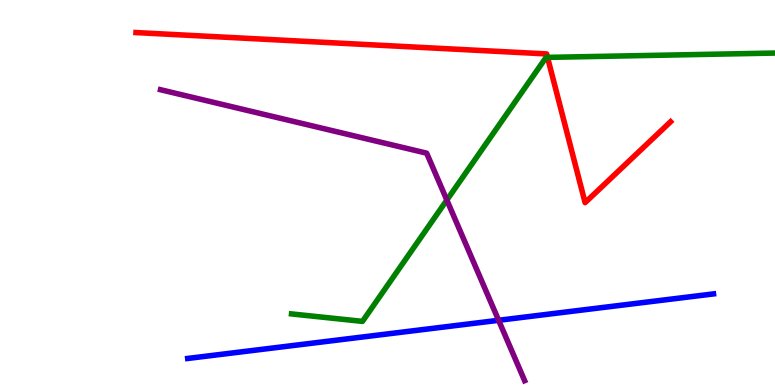[{'lines': ['blue', 'red'], 'intersections': []}, {'lines': ['green', 'red'], 'intersections': [{'x': 7.06, 'y': 8.51}]}, {'lines': ['purple', 'red'], 'intersections': []}, {'lines': ['blue', 'green'], 'intersections': []}, {'lines': ['blue', 'purple'], 'intersections': [{'x': 6.43, 'y': 1.68}]}, {'lines': ['green', 'purple'], 'intersections': [{'x': 5.77, 'y': 4.8}]}]